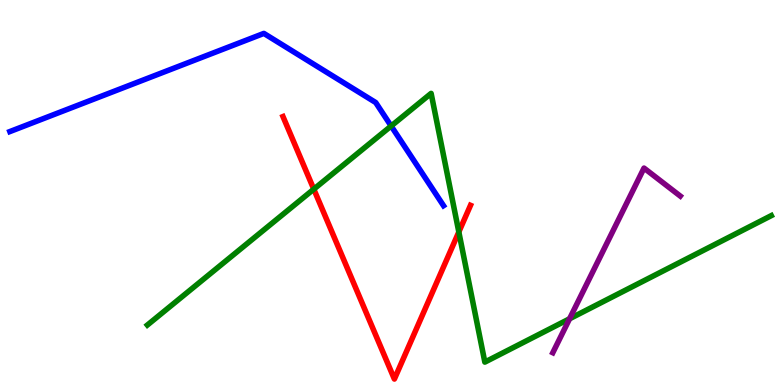[{'lines': ['blue', 'red'], 'intersections': []}, {'lines': ['green', 'red'], 'intersections': [{'x': 4.05, 'y': 5.09}, {'x': 5.92, 'y': 3.97}]}, {'lines': ['purple', 'red'], 'intersections': []}, {'lines': ['blue', 'green'], 'intersections': [{'x': 5.05, 'y': 6.73}]}, {'lines': ['blue', 'purple'], 'intersections': []}, {'lines': ['green', 'purple'], 'intersections': [{'x': 7.35, 'y': 1.72}]}]